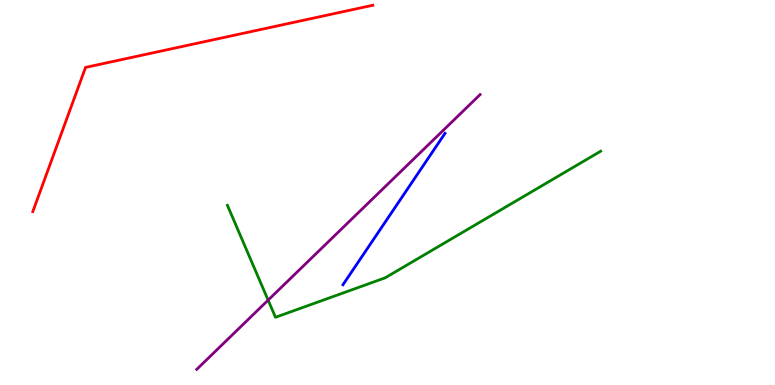[{'lines': ['blue', 'red'], 'intersections': []}, {'lines': ['green', 'red'], 'intersections': []}, {'lines': ['purple', 'red'], 'intersections': []}, {'lines': ['blue', 'green'], 'intersections': []}, {'lines': ['blue', 'purple'], 'intersections': []}, {'lines': ['green', 'purple'], 'intersections': [{'x': 3.46, 'y': 2.2}]}]